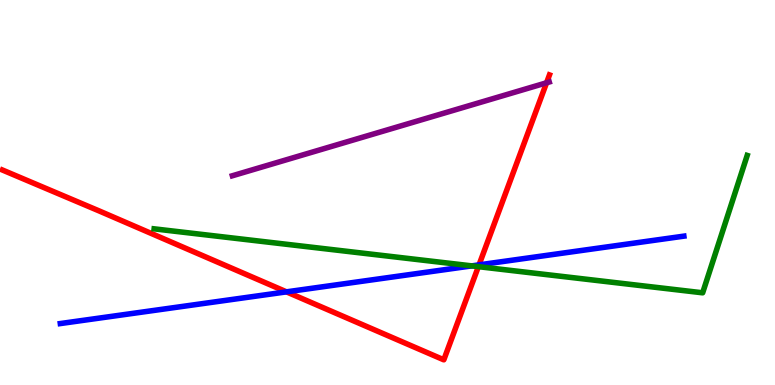[{'lines': ['blue', 'red'], 'intersections': [{'x': 3.7, 'y': 2.42}, {'x': 6.18, 'y': 3.12}]}, {'lines': ['green', 'red'], 'intersections': [{'x': 6.17, 'y': 3.07}]}, {'lines': ['purple', 'red'], 'intersections': [{'x': 7.05, 'y': 7.85}]}, {'lines': ['blue', 'green'], 'intersections': [{'x': 6.09, 'y': 3.09}]}, {'lines': ['blue', 'purple'], 'intersections': []}, {'lines': ['green', 'purple'], 'intersections': []}]